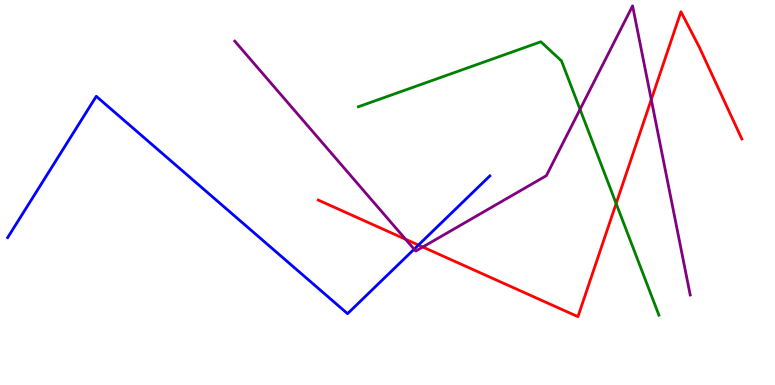[{'lines': ['blue', 'red'], 'intersections': [{'x': 5.4, 'y': 3.64}]}, {'lines': ['green', 'red'], 'intersections': [{'x': 7.95, 'y': 4.71}]}, {'lines': ['purple', 'red'], 'intersections': [{'x': 5.23, 'y': 3.79}, {'x': 5.46, 'y': 3.58}, {'x': 8.4, 'y': 7.41}]}, {'lines': ['blue', 'green'], 'intersections': []}, {'lines': ['blue', 'purple'], 'intersections': [{'x': 5.34, 'y': 3.53}]}, {'lines': ['green', 'purple'], 'intersections': [{'x': 7.48, 'y': 7.16}]}]